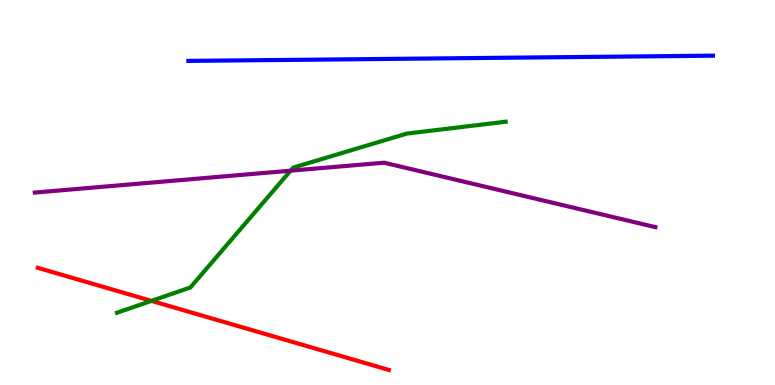[{'lines': ['blue', 'red'], 'intersections': []}, {'lines': ['green', 'red'], 'intersections': [{'x': 1.95, 'y': 2.18}]}, {'lines': ['purple', 'red'], 'intersections': []}, {'lines': ['blue', 'green'], 'intersections': []}, {'lines': ['blue', 'purple'], 'intersections': []}, {'lines': ['green', 'purple'], 'intersections': [{'x': 3.75, 'y': 5.57}]}]